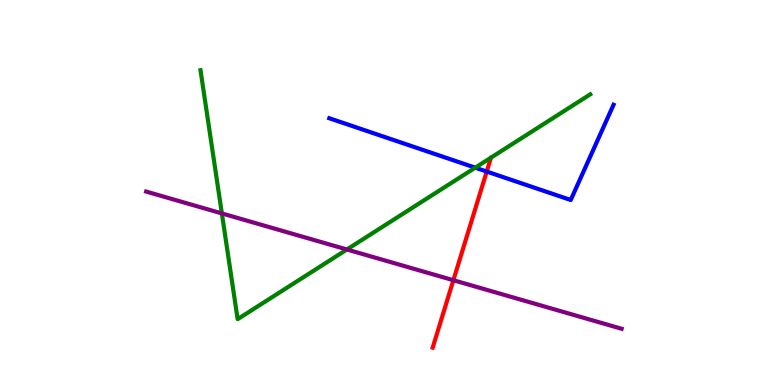[{'lines': ['blue', 'red'], 'intersections': [{'x': 6.28, 'y': 5.54}]}, {'lines': ['green', 'red'], 'intersections': []}, {'lines': ['purple', 'red'], 'intersections': [{'x': 5.85, 'y': 2.72}]}, {'lines': ['blue', 'green'], 'intersections': [{'x': 6.13, 'y': 5.65}]}, {'lines': ['blue', 'purple'], 'intersections': []}, {'lines': ['green', 'purple'], 'intersections': [{'x': 2.86, 'y': 4.46}, {'x': 4.48, 'y': 3.52}]}]